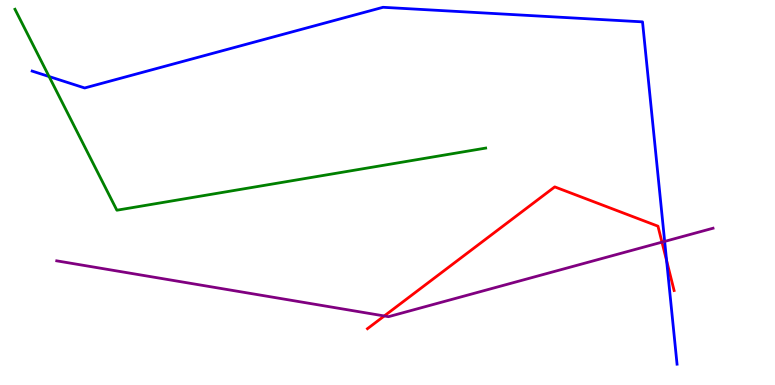[{'lines': ['blue', 'red'], 'intersections': [{'x': 8.6, 'y': 3.23}]}, {'lines': ['green', 'red'], 'intersections': []}, {'lines': ['purple', 'red'], 'intersections': [{'x': 4.96, 'y': 1.79}, {'x': 8.54, 'y': 3.71}]}, {'lines': ['blue', 'green'], 'intersections': [{'x': 0.633, 'y': 8.01}]}, {'lines': ['blue', 'purple'], 'intersections': [{'x': 8.58, 'y': 3.73}]}, {'lines': ['green', 'purple'], 'intersections': []}]